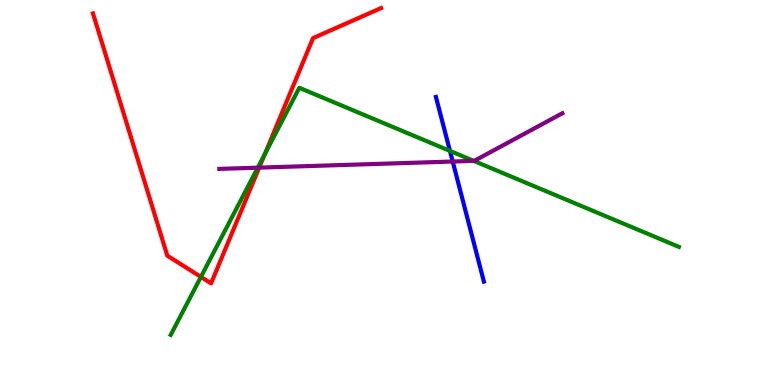[{'lines': ['blue', 'red'], 'intersections': []}, {'lines': ['green', 'red'], 'intersections': [{'x': 2.59, 'y': 2.81}, {'x': 3.42, 'y': 6.0}]}, {'lines': ['purple', 'red'], 'intersections': [{'x': 3.34, 'y': 5.65}]}, {'lines': ['blue', 'green'], 'intersections': [{'x': 5.81, 'y': 6.08}]}, {'lines': ['blue', 'purple'], 'intersections': [{'x': 5.84, 'y': 5.8}]}, {'lines': ['green', 'purple'], 'intersections': [{'x': 3.33, 'y': 5.64}, {'x': 6.11, 'y': 5.82}]}]